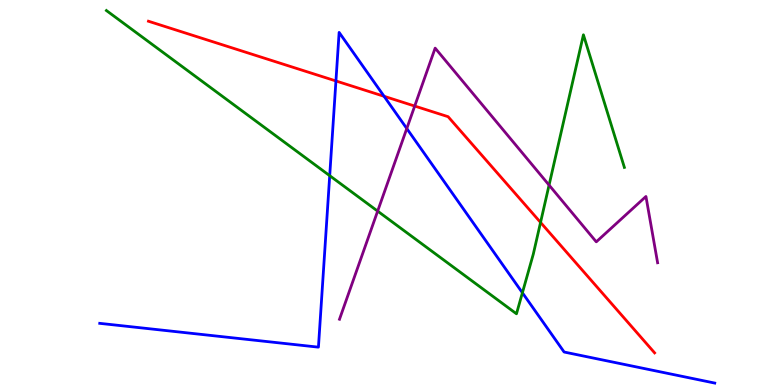[{'lines': ['blue', 'red'], 'intersections': [{'x': 4.33, 'y': 7.9}, {'x': 4.96, 'y': 7.5}]}, {'lines': ['green', 'red'], 'intersections': [{'x': 6.97, 'y': 4.22}]}, {'lines': ['purple', 'red'], 'intersections': [{'x': 5.35, 'y': 7.25}]}, {'lines': ['blue', 'green'], 'intersections': [{'x': 4.25, 'y': 5.44}, {'x': 6.74, 'y': 2.4}]}, {'lines': ['blue', 'purple'], 'intersections': [{'x': 5.25, 'y': 6.66}]}, {'lines': ['green', 'purple'], 'intersections': [{'x': 4.87, 'y': 4.52}, {'x': 7.08, 'y': 5.19}]}]